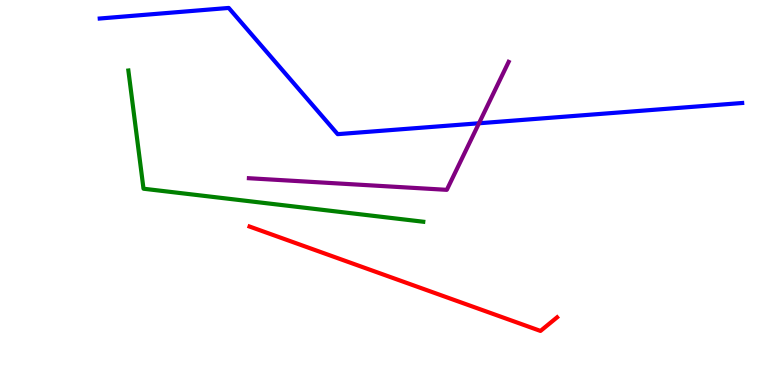[{'lines': ['blue', 'red'], 'intersections': []}, {'lines': ['green', 'red'], 'intersections': []}, {'lines': ['purple', 'red'], 'intersections': []}, {'lines': ['blue', 'green'], 'intersections': []}, {'lines': ['blue', 'purple'], 'intersections': [{'x': 6.18, 'y': 6.8}]}, {'lines': ['green', 'purple'], 'intersections': []}]